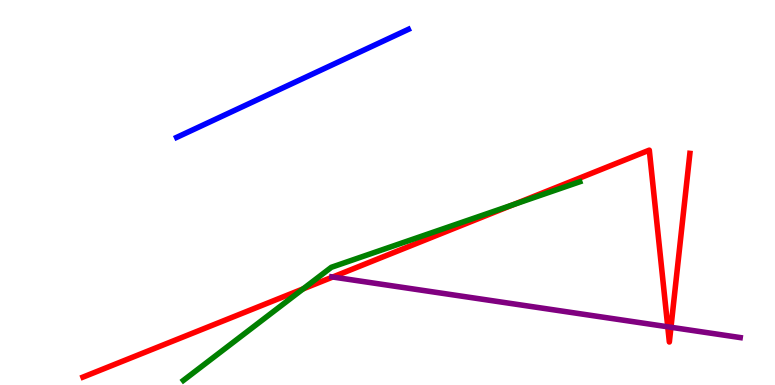[{'lines': ['blue', 'red'], 'intersections': []}, {'lines': ['green', 'red'], 'intersections': [{'x': 3.91, 'y': 2.5}, {'x': 6.62, 'y': 4.69}]}, {'lines': ['purple', 'red'], 'intersections': [{'x': 4.29, 'y': 2.8}, {'x': 8.62, 'y': 1.51}, {'x': 8.66, 'y': 1.5}]}, {'lines': ['blue', 'green'], 'intersections': []}, {'lines': ['blue', 'purple'], 'intersections': []}, {'lines': ['green', 'purple'], 'intersections': []}]